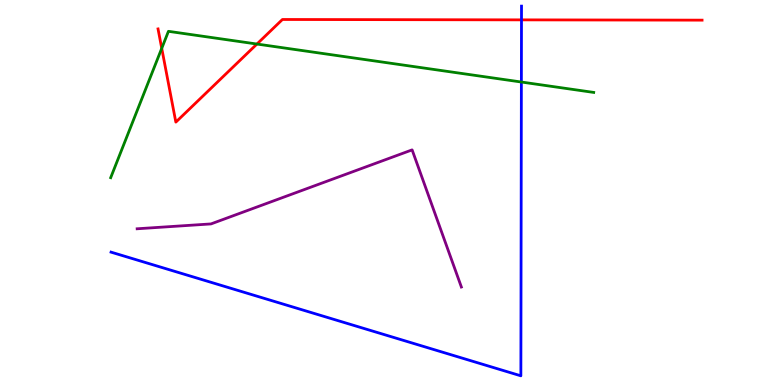[{'lines': ['blue', 'red'], 'intersections': [{'x': 6.73, 'y': 9.48}]}, {'lines': ['green', 'red'], 'intersections': [{'x': 2.09, 'y': 8.74}, {'x': 3.32, 'y': 8.86}]}, {'lines': ['purple', 'red'], 'intersections': []}, {'lines': ['blue', 'green'], 'intersections': [{'x': 6.73, 'y': 7.87}]}, {'lines': ['blue', 'purple'], 'intersections': []}, {'lines': ['green', 'purple'], 'intersections': []}]